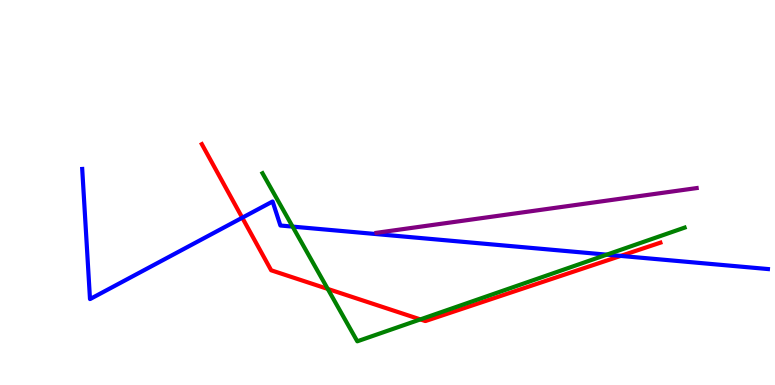[{'lines': ['blue', 'red'], 'intersections': [{'x': 3.13, 'y': 4.35}, {'x': 8.01, 'y': 3.35}]}, {'lines': ['green', 'red'], 'intersections': [{'x': 4.23, 'y': 2.5}, {'x': 5.42, 'y': 1.7}]}, {'lines': ['purple', 'red'], 'intersections': []}, {'lines': ['blue', 'green'], 'intersections': [{'x': 3.78, 'y': 4.11}, {'x': 7.83, 'y': 3.39}]}, {'lines': ['blue', 'purple'], 'intersections': []}, {'lines': ['green', 'purple'], 'intersections': []}]